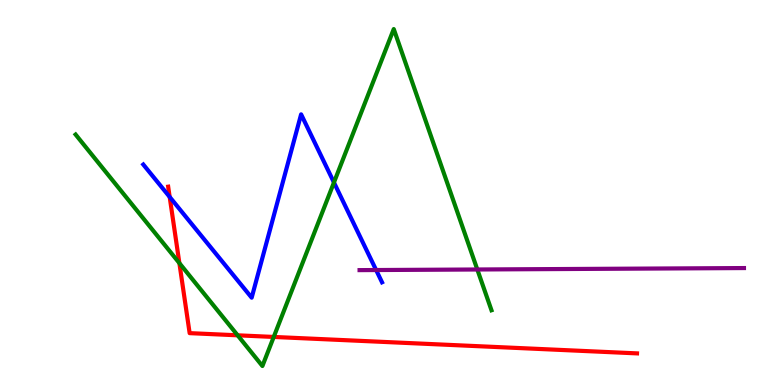[{'lines': ['blue', 'red'], 'intersections': [{'x': 2.19, 'y': 4.88}]}, {'lines': ['green', 'red'], 'intersections': [{'x': 2.31, 'y': 3.17}, {'x': 3.07, 'y': 1.29}, {'x': 3.53, 'y': 1.25}]}, {'lines': ['purple', 'red'], 'intersections': []}, {'lines': ['blue', 'green'], 'intersections': [{'x': 4.31, 'y': 5.26}]}, {'lines': ['blue', 'purple'], 'intersections': [{'x': 4.85, 'y': 2.99}]}, {'lines': ['green', 'purple'], 'intersections': [{'x': 6.16, 'y': 3.0}]}]